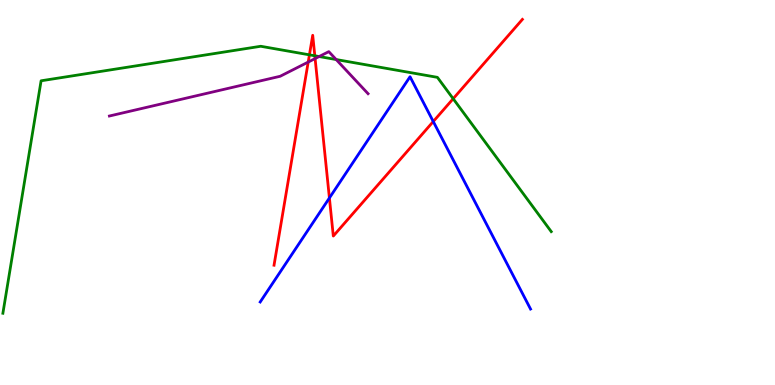[{'lines': ['blue', 'red'], 'intersections': [{'x': 4.25, 'y': 4.86}, {'x': 5.59, 'y': 6.84}]}, {'lines': ['green', 'red'], 'intersections': [{'x': 3.99, 'y': 8.58}, {'x': 4.06, 'y': 8.55}, {'x': 5.85, 'y': 7.44}]}, {'lines': ['purple', 'red'], 'intersections': [{'x': 3.98, 'y': 8.39}, {'x': 4.07, 'y': 8.48}]}, {'lines': ['blue', 'green'], 'intersections': []}, {'lines': ['blue', 'purple'], 'intersections': []}, {'lines': ['green', 'purple'], 'intersections': [{'x': 4.12, 'y': 8.53}, {'x': 4.34, 'y': 8.45}]}]